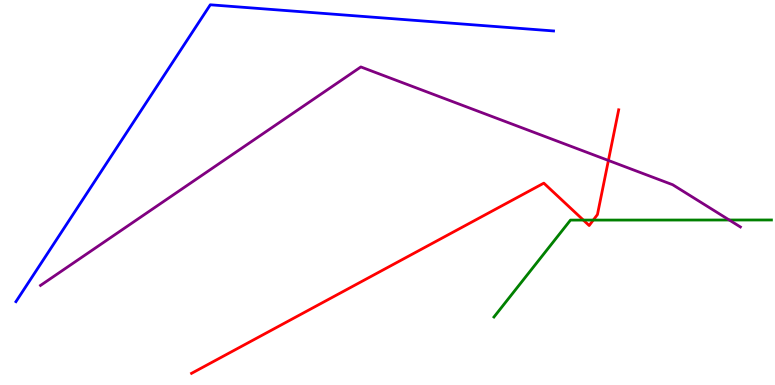[{'lines': ['blue', 'red'], 'intersections': []}, {'lines': ['green', 'red'], 'intersections': [{'x': 7.53, 'y': 4.28}, {'x': 7.66, 'y': 4.28}]}, {'lines': ['purple', 'red'], 'intersections': [{'x': 7.85, 'y': 5.83}]}, {'lines': ['blue', 'green'], 'intersections': []}, {'lines': ['blue', 'purple'], 'intersections': []}, {'lines': ['green', 'purple'], 'intersections': [{'x': 9.41, 'y': 4.29}]}]